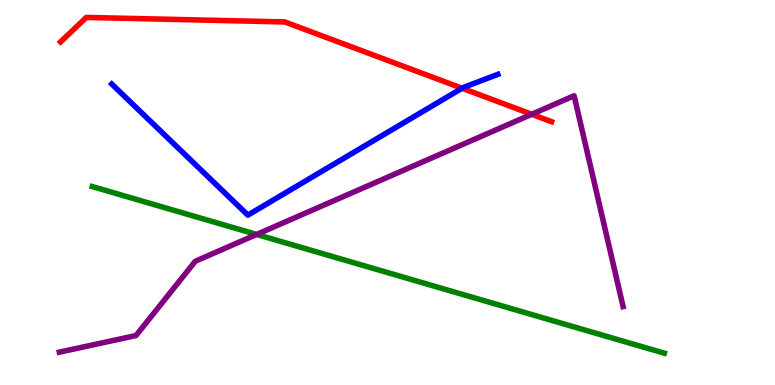[{'lines': ['blue', 'red'], 'intersections': [{'x': 5.96, 'y': 7.71}]}, {'lines': ['green', 'red'], 'intersections': []}, {'lines': ['purple', 'red'], 'intersections': [{'x': 6.86, 'y': 7.03}]}, {'lines': ['blue', 'green'], 'intersections': []}, {'lines': ['blue', 'purple'], 'intersections': []}, {'lines': ['green', 'purple'], 'intersections': [{'x': 3.31, 'y': 3.91}]}]